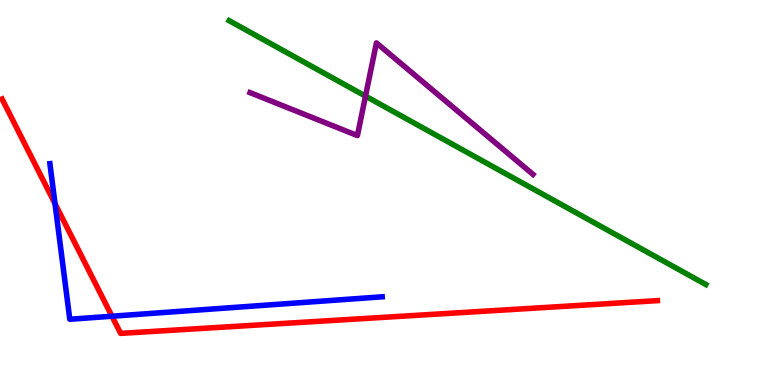[{'lines': ['blue', 'red'], 'intersections': [{'x': 0.71, 'y': 4.71}, {'x': 1.44, 'y': 1.79}]}, {'lines': ['green', 'red'], 'intersections': []}, {'lines': ['purple', 'red'], 'intersections': []}, {'lines': ['blue', 'green'], 'intersections': []}, {'lines': ['blue', 'purple'], 'intersections': []}, {'lines': ['green', 'purple'], 'intersections': [{'x': 4.72, 'y': 7.5}]}]